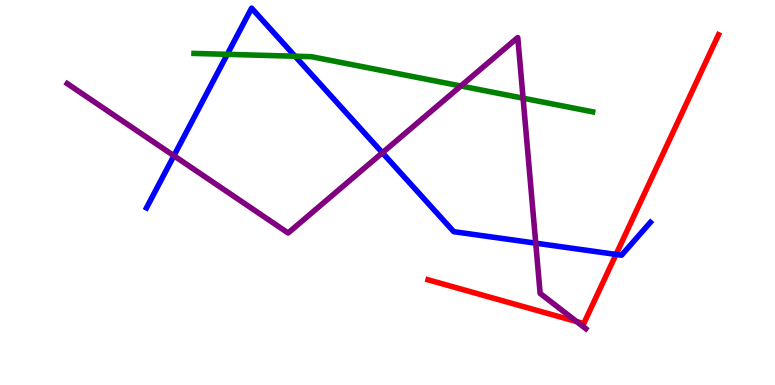[{'lines': ['blue', 'red'], 'intersections': [{'x': 7.95, 'y': 3.39}]}, {'lines': ['green', 'red'], 'intersections': []}, {'lines': ['purple', 'red'], 'intersections': [{'x': 7.44, 'y': 1.65}]}, {'lines': ['blue', 'green'], 'intersections': [{'x': 2.93, 'y': 8.59}, {'x': 3.81, 'y': 8.54}]}, {'lines': ['blue', 'purple'], 'intersections': [{'x': 2.24, 'y': 5.95}, {'x': 4.93, 'y': 6.03}, {'x': 6.91, 'y': 3.68}]}, {'lines': ['green', 'purple'], 'intersections': [{'x': 5.95, 'y': 7.77}, {'x': 6.75, 'y': 7.45}]}]